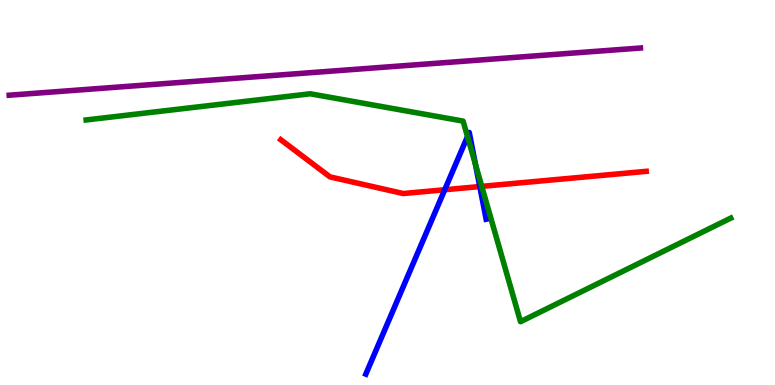[{'lines': ['blue', 'red'], 'intersections': [{'x': 5.74, 'y': 5.07}, {'x': 6.19, 'y': 5.15}]}, {'lines': ['green', 'red'], 'intersections': [{'x': 6.22, 'y': 5.16}]}, {'lines': ['purple', 'red'], 'intersections': []}, {'lines': ['blue', 'green'], 'intersections': [{'x': 6.03, 'y': 6.45}, {'x': 6.14, 'y': 5.73}]}, {'lines': ['blue', 'purple'], 'intersections': []}, {'lines': ['green', 'purple'], 'intersections': []}]